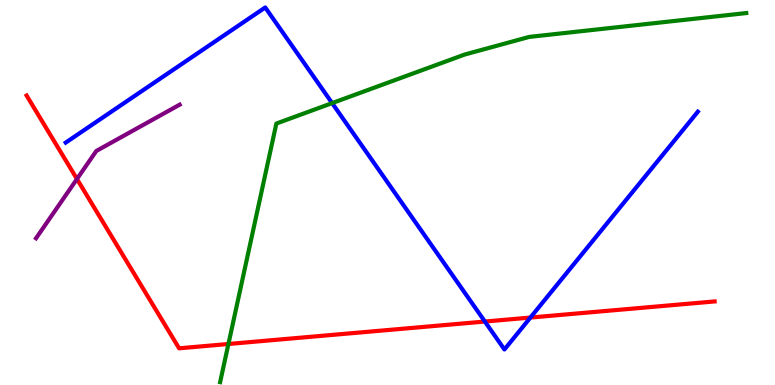[{'lines': ['blue', 'red'], 'intersections': [{'x': 6.26, 'y': 1.65}, {'x': 6.84, 'y': 1.75}]}, {'lines': ['green', 'red'], 'intersections': [{'x': 2.95, 'y': 1.07}]}, {'lines': ['purple', 'red'], 'intersections': [{'x': 0.993, 'y': 5.35}]}, {'lines': ['blue', 'green'], 'intersections': [{'x': 4.29, 'y': 7.32}]}, {'lines': ['blue', 'purple'], 'intersections': []}, {'lines': ['green', 'purple'], 'intersections': []}]